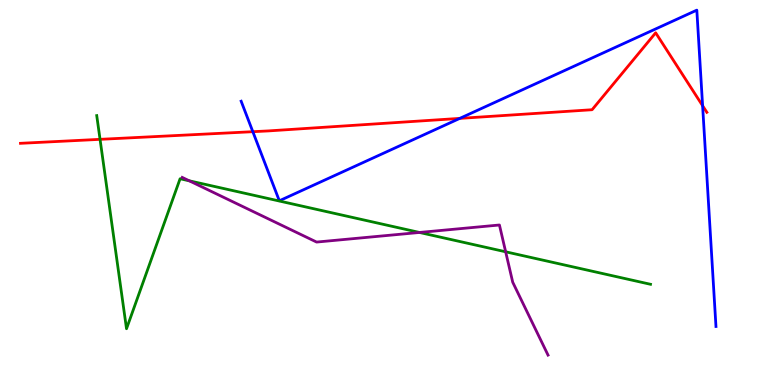[{'lines': ['blue', 'red'], 'intersections': [{'x': 3.26, 'y': 6.58}, {'x': 5.93, 'y': 6.92}, {'x': 9.07, 'y': 7.25}]}, {'lines': ['green', 'red'], 'intersections': [{'x': 1.29, 'y': 6.38}]}, {'lines': ['purple', 'red'], 'intersections': []}, {'lines': ['blue', 'green'], 'intersections': []}, {'lines': ['blue', 'purple'], 'intersections': []}, {'lines': ['green', 'purple'], 'intersections': [{'x': 2.44, 'y': 5.3}, {'x': 5.41, 'y': 3.96}, {'x': 6.52, 'y': 3.46}]}]